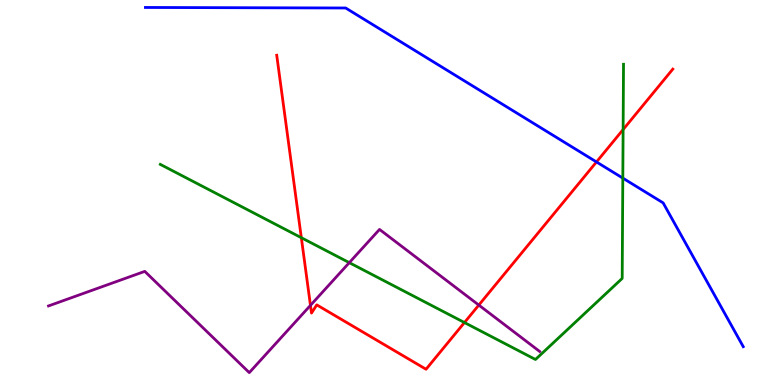[{'lines': ['blue', 'red'], 'intersections': [{'x': 7.7, 'y': 5.79}]}, {'lines': ['green', 'red'], 'intersections': [{'x': 3.89, 'y': 3.83}, {'x': 5.99, 'y': 1.62}, {'x': 8.04, 'y': 6.63}]}, {'lines': ['purple', 'red'], 'intersections': [{'x': 4.01, 'y': 2.07}, {'x': 6.18, 'y': 2.08}]}, {'lines': ['blue', 'green'], 'intersections': [{'x': 8.04, 'y': 5.37}]}, {'lines': ['blue', 'purple'], 'intersections': []}, {'lines': ['green', 'purple'], 'intersections': [{'x': 4.51, 'y': 3.18}]}]